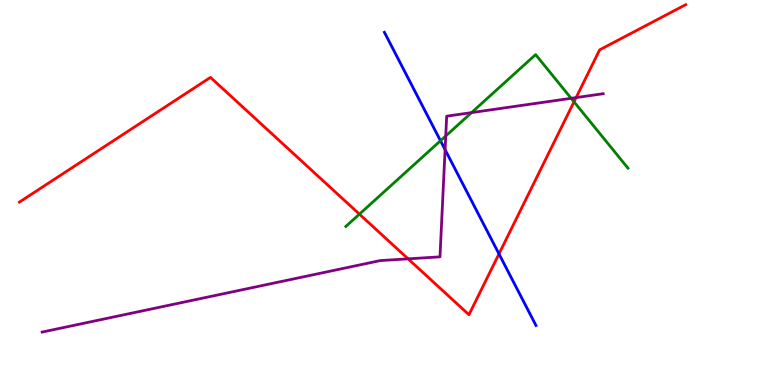[{'lines': ['blue', 'red'], 'intersections': [{'x': 6.44, 'y': 3.4}]}, {'lines': ['green', 'red'], 'intersections': [{'x': 4.64, 'y': 4.44}, {'x': 7.41, 'y': 7.36}]}, {'lines': ['purple', 'red'], 'intersections': [{'x': 5.27, 'y': 3.28}, {'x': 7.43, 'y': 7.47}]}, {'lines': ['blue', 'green'], 'intersections': [{'x': 5.68, 'y': 6.34}]}, {'lines': ['blue', 'purple'], 'intersections': [{'x': 5.74, 'y': 6.11}]}, {'lines': ['green', 'purple'], 'intersections': [{'x': 5.75, 'y': 6.47}, {'x': 6.08, 'y': 7.08}, {'x': 7.37, 'y': 7.45}]}]